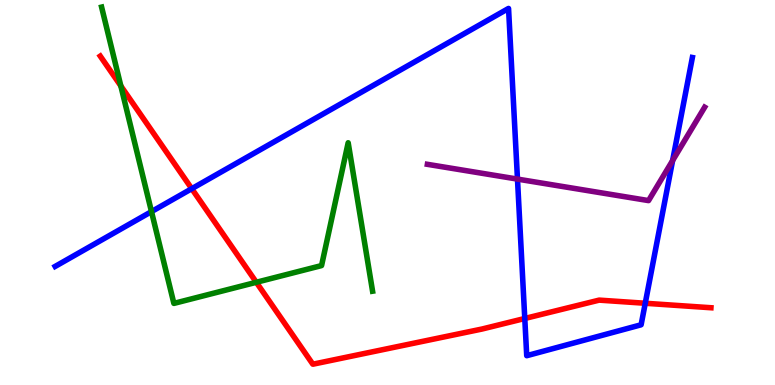[{'lines': ['blue', 'red'], 'intersections': [{'x': 2.47, 'y': 5.1}, {'x': 6.77, 'y': 1.73}, {'x': 8.33, 'y': 2.12}]}, {'lines': ['green', 'red'], 'intersections': [{'x': 1.56, 'y': 7.77}, {'x': 3.31, 'y': 2.67}]}, {'lines': ['purple', 'red'], 'intersections': []}, {'lines': ['blue', 'green'], 'intersections': [{'x': 1.95, 'y': 4.5}]}, {'lines': ['blue', 'purple'], 'intersections': [{'x': 6.68, 'y': 5.35}, {'x': 8.68, 'y': 5.83}]}, {'lines': ['green', 'purple'], 'intersections': []}]